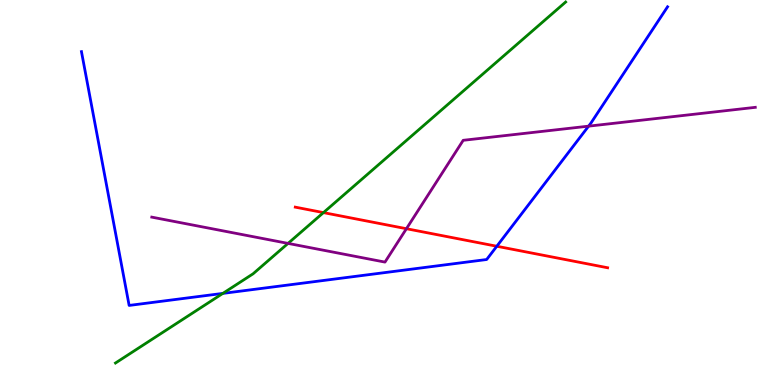[{'lines': ['blue', 'red'], 'intersections': [{'x': 6.41, 'y': 3.6}]}, {'lines': ['green', 'red'], 'intersections': [{'x': 4.17, 'y': 4.48}]}, {'lines': ['purple', 'red'], 'intersections': [{'x': 5.24, 'y': 4.06}]}, {'lines': ['blue', 'green'], 'intersections': [{'x': 2.88, 'y': 2.38}]}, {'lines': ['blue', 'purple'], 'intersections': [{'x': 7.59, 'y': 6.72}]}, {'lines': ['green', 'purple'], 'intersections': [{'x': 3.72, 'y': 3.68}]}]